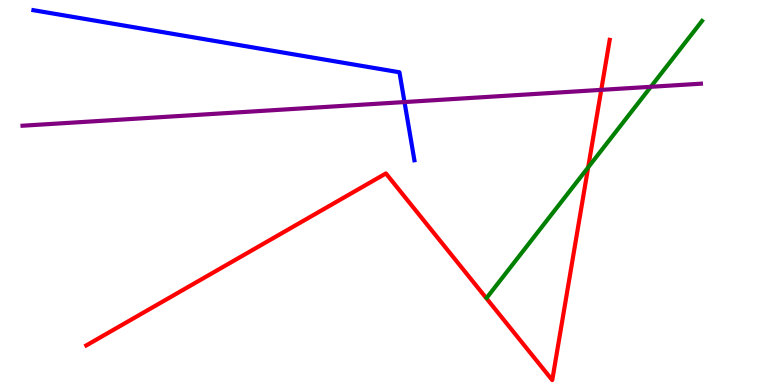[{'lines': ['blue', 'red'], 'intersections': []}, {'lines': ['green', 'red'], 'intersections': [{'x': 7.59, 'y': 5.65}]}, {'lines': ['purple', 'red'], 'intersections': [{'x': 7.76, 'y': 7.67}]}, {'lines': ['blue', 'green'], 'intersections': []}, {'lines': ['blue', 'purple'], 'intersections': [{'x': 5.22, 'y': 7.35}]}, {'lines': ['green', 'purple'], 'intersections': [{'x': 8.4, 'y': 7.75}]}]